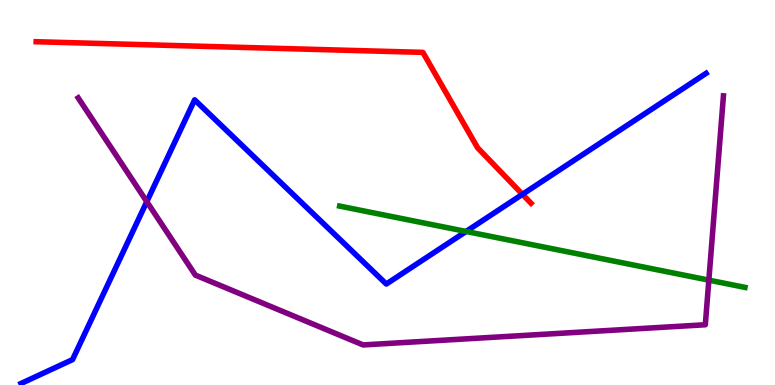[{'lines': ['blue', 'red'], 'intersections': [{'x': 6.74, 'y': 4.95}]}, {'lines': ['green', 'red'], 'intersections': []}, {'lines': ['purple', 'red'], 'intersections': []}, {'lines': ['blue', 'green'], 'intersections': [{'x': 6.01, 'y': 3.99}]}, {'lines': ['blue', 'purple'], 'intersections': [{'x': 1.89, 'y': 4.76}]}, {'lines': ['green', 'purple'], 'intersections': [{'x': 9.15, 'y': 2.72}]}]